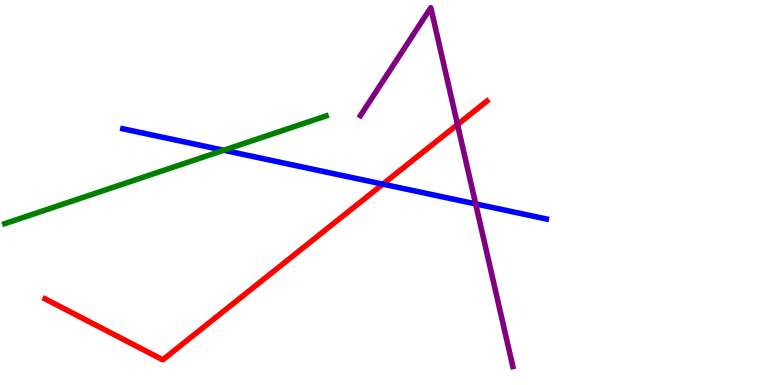[{'lines': ['blue', 'red'], 'intersections': [{'x': 4.94, 'y': 5.22}]}, {'lines': ['green', 'red'], 'intersections': []}, {'lines': ['purple', 'red'], 'intersections': [{'x': 5.9, 'y': 6.77}]}, {'lines': ['blue', 'green'], 'intersections': [{'x': 2.89, 'y': 6.1}]}, {'lines': ['blue', 'purple'], 'intersections': [{'x': 6.14, 'y': 4.7}]}, {'lines': ['green', 'purple'], 'intersections': []}]